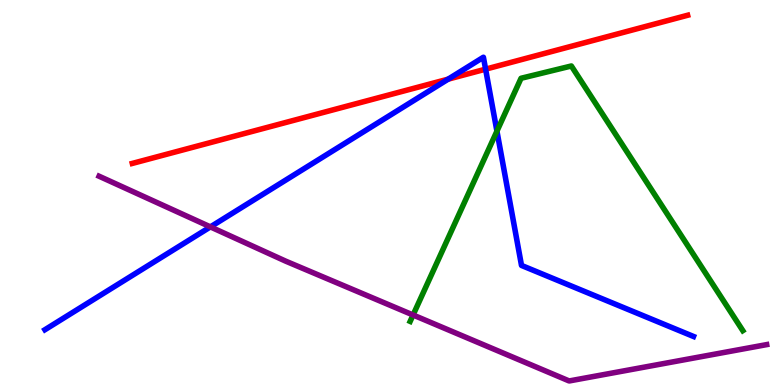[{'lines': ['blue', 'red'], 'intersections': [{'x': 5.78, 'y': 7.94}, {'x': 6.27, 'y': 8.2}]}, {'lines': ['green', 'red'], 'intersections': []}, {'lines': ['purple', 'red'], 'intersections': []}, {'lines': ['blue', 'green'], 'intersections': [{'x': 6.41, 'y': 6.59}]}, {'lines': ['blue', 'purple'], 'intersections': [{'x': 2.71, 'y': 4.11}]}, {'lines': ['green', 'purple'], 'intersections': [{'x': 5.33, 'y': 1.82}]}]